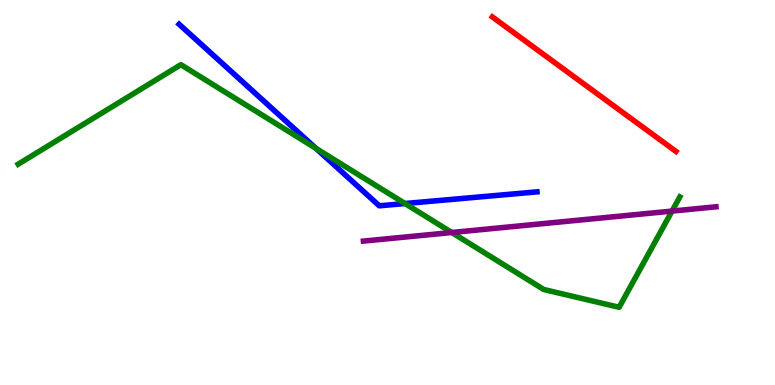[{'lines': ['blue', 'red'], 'intersections': []}, {'lines': ['green', 'red'], 'intersections': []}, {'lines': ['purple', 'red'], 'intersections': []}, {'lines': ['blue', 'green'], 'intersections': [{'x': 4.08, 'y': 6.15}, {'x': 5.23, 'y': 4.71}]}, {'lines': ['blue', 'purple'], 'intersections': []}, {'lines': ['green', 'purple'], 'intersections': [{'x': 5.83, 'y': 3.96}, {'x': 8.67, 'y': 4.52}]}]